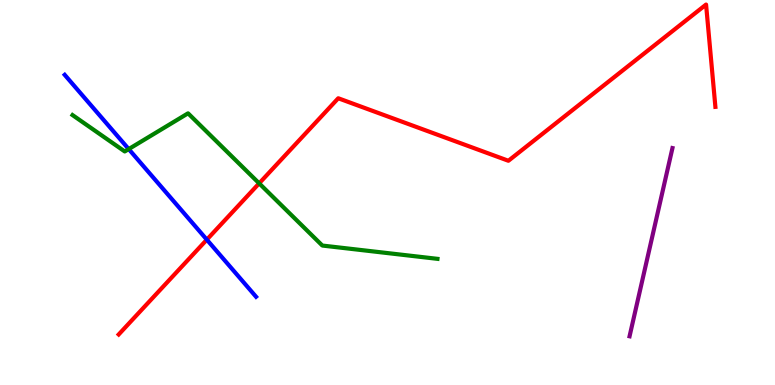[{'lines': ['blue', 'red'], 'intersections': [{'x': 2.67, 'y': 3.78}]}, {'lines': ['green', 'red'], 'intersections': [{'x': 3.34, 'y': 5.24}]}, {'lines': ['purple', 'red'], 'intersections': []}, {'lines': ['blue', 'green'], 'intersections': [{'x': 1.66, 'y': 6.13}]}, {'lines': ['blue', 'purple'], 'intersections': []}, {'lines': ['green', 'purple'], 'intersections': []}]